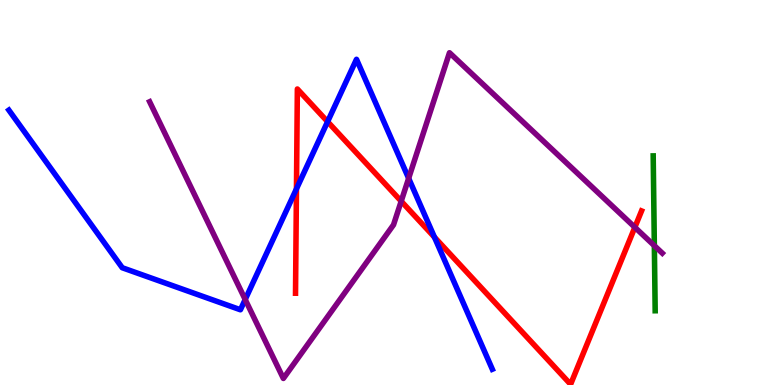[{'lines': ['blue', 'red'], 'intersections': [{'x': 3.83, 'y': 5.09}, {'x': 4.23, 'y': 6.84}, {'x': 5.61, 'y': 3.84}]}, {'lines': ['green', 'red'], 'intersections': []}, {'lines': ['purple', 'red'], 'intersections': [{'x': 5.18, 'y': 4.77}, {'x': 8.19, 'y': 4.1}]}, {'lines': ['blue', 'green'], 'intersections': []}, {'lines': ['blue', 'purple'], 'intersections': [{'x': 3.16, 'y': 2.22}, {'x': 5.27, 'y': 5.37}]}, {'lines': ['green', 'purple'], 'intersections': [{'x': 8.44, 'y': 3.62}]}]